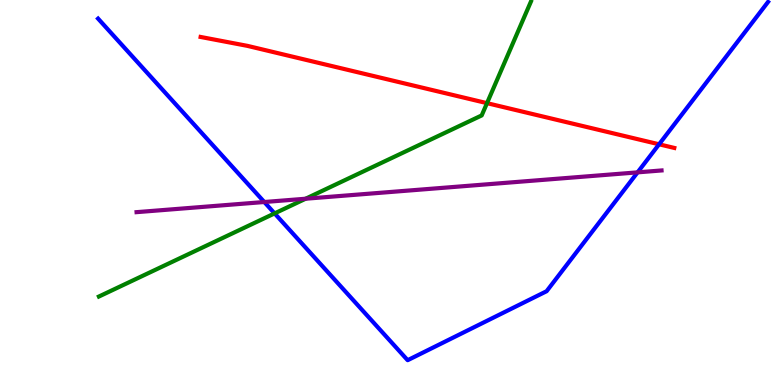[{'lines': ['blue', 'red'], 'intersections': [{'x': 8.5, 'y': 6.25}]}, {'lines': ['green', 'red'], 'intersections': [{'x': 6.28, 'y': 7.32}]}, {'lines': ['purple', 'red'], 'intersections': []}, {'lines': ['blue', 'green'], 'intersections': [{'x': 3.54, 'y': 4.46}]}, {'lines': ['blue', 'purple'], 'intersections': [{'x': 3.41, 'y': 4.75}, {'x': 8.23, 'y': 5.52}]}, {'lines': ['green', 'purple'], 'intersections': [{'x': 3.94, 'y': 4.84}]}]